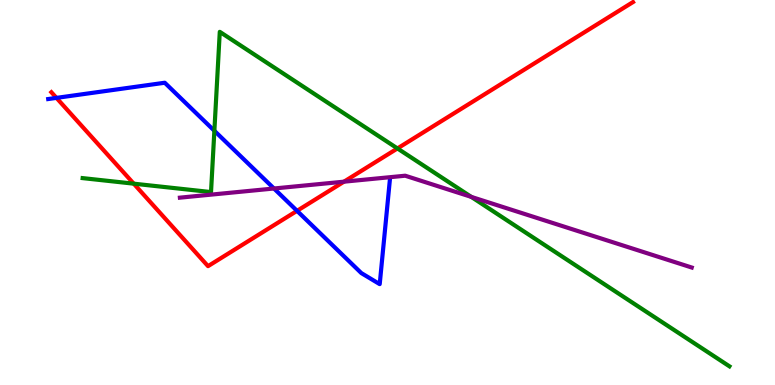[{'lines': ['blue', 'red'], 'intersections': [{'x': 0.728, 'y': 7.46}, {'x': 3.83, 'y': 4.52}]}, {'lines': ['green', 'red'], 'intersections': [{'x': 1.73, 'y': 5.23}, {'x': 5.13, 'y': 6.14}]}, {'lines': ['purple', 'red'], 'intersections': [{'x': 4.44, 'y': 5.28}]}, {'lines': ['blue', 'green'], 'intersections': [{'x': 2.77, 'y': 6.6}]}, {'lines': ['blue', 'purple'], 'intersections': [{'x': 3.54, 'y': 5.1}]}, {'lines': ['green', 'purple'], 'intersections': [{'x': 6.08, 'y': 4.89}]}]